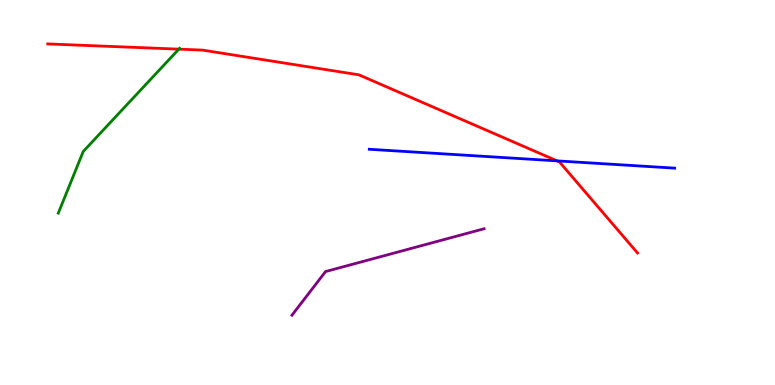[{'lines': ['blue', 'red'], 'intersections': [{'x': 7.19, 'y': 5.82}]}, {'lines': ['green', 'red'], 'intersections': [{'x': 2.31, 'y': 8.72}]}, {'lines': ['purple', 'red'], 'intersections': []}, {'lines': ['blue', 'green'], 'intersections': []}, {'lines': ['blue', 'purple'], 'intersections': []}, {'lines': ['green', 'purple'], 'intersections': []}]